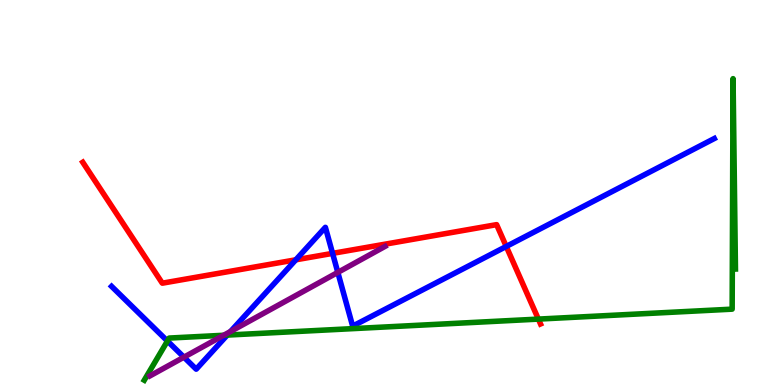[{'lines': ['blue', 'red'], 'intersections': [{'x': 3.82, 'y': 3.25}, {'x': 4.29, 'y': 3.42}, {'x': 6.53, 'y': 3.6}]}, {'lines': ['green', 'red'], 'intersections': [{'x': 6.95, 'y': 1.71}]}, {'lines': ['purple', 'red'], 'intersections': []}, {'lines': ['blue', 'green'], 'intersections': [{'x': 2.16, 'y': 1.14}, {'x': 2.93, 'y': 1.3}]}, {'lines': ['blue', 'purple'], 'intersections': [{'x': 2.37, 'y': 0.723}, {'x': 2.97, 'y': 1.39}, {'x': 4.36, 'y': 2.92}]}, {'lines': ['green', 'purple'], 'intersections': [{'x': 2.89, 'y': 1.29}]}]